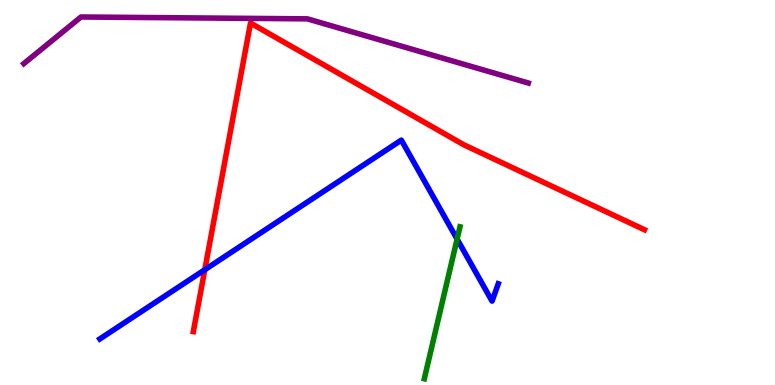[{'lines': ['blue', 'red'], 'intersections': [{'x': 2.64, 'y': 2.99}]}, {'lines': ['green', 'red'], 'intersections': []}, {'lines': ['purple', 'red'], 'intersections': []}, {'lines': ['blue', 'green'], 'intersections': [{'x': 5.9, 'y': 3.79}]}, {'lines': ['blue', 'purple'], 'intersections': []}, {'lines': ['green', 'purple'], 'intersections': []}]